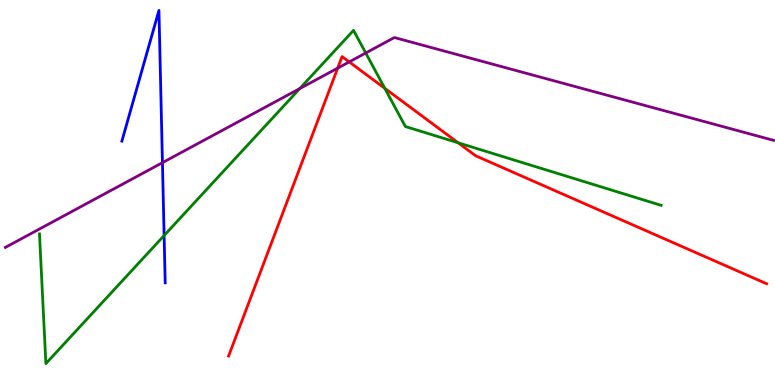[{'lines': ['blue', 'red'], 'intersections': []}, {'lines': ['green', 'red'], 'intersections': [{'x': 4.97, 'y': 7.71}, {'x': 5.91, 'y': 6.29}]}, {'lines': ['purple', 'red'], 'intersections': [{'x': 4.36, 'y': 8.23}, {'x': 4.51, 'y': 8.39}]}, {'lines': ['blue', 'green'], 'intersections': [{'x': 2.12, 'y': 3.88}]}, {'lines': ['blue', 'purple'], 'intersections': [{'x': 2.1, 'y': 5.77}]}, {'lines': ['green', 'purple'], 'intersections': [{'x': 3.87, 'y': 7.7}, {'x': 4.72, 'y': 8.62}]}]